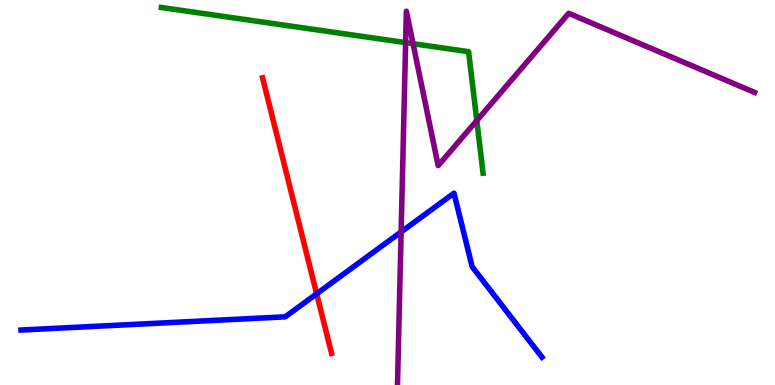[{'lines': ['blue', 'red'], 'intersections': [{'x': 4.09, 'y': 2.37}]}, {'lines': ['green', 'red'], 'intersections': []}, {'lines': ['purple', 'red'], 'intersections': []}, {'lines': ['blue', 'green'], 'intersections': []}, {'lines': ['blue', 'purple'], 'intersections': [{'x': 5.18, 'y': 3.98}]}, {'lines': ['green', 'purple'], 'intersections': [{'x': 5.23, 'y': 8.89}, {'x': 5.33, 'y': 8.87}, {'x': 6.15, 'y': 6.87}]}]